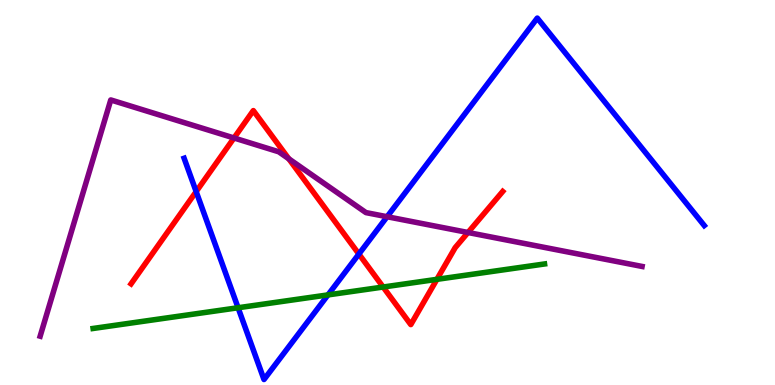[{'lines': ['blue', 'red'], 'intersections': [{'x': 2.53, 'y': 5.02}, {'x': 4.63, 'y': 3.4}]}, {'lines': ['green', 'red'], 'intersections': [{'x': 4.94, 'y': 2.54}, {'x': 5.64, 'y': 2.74}]}, {'lines': ['purple', 'red'], 'intersections': [{'x': 3.02, 'y': 6.42}, {'x': 3.73, 'y': 5.88}, {'x': 6.04, 'y': 3.96}]}, {'lines': ['blue', 'green'], 'intersections': [{'x': 3.07, 'y': 2.01}, {'x': 4.23, 'y': 2.34}]}, {'lines': ['blue', 'purple'], 'intersections': [{'x': 4.99, 'y': 4.37}]}, {'lines': ['green', 'purple'], 'intersections': []}]